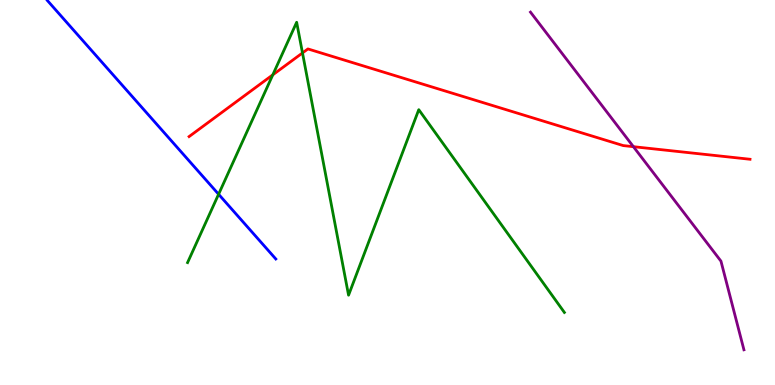[{'lines': ['blue', 'red'], 'intersections': []}, {'lines': ['green', 'red'], 'intersections': [{'x': 3.52, 'y': 8.06}, {'x': 3.9, 'y': 8.62}]}, {'lines': ['purple', 'red'], 'intersections': [{'x': 8.17, 'y': 6.19}]}, {'lines': ['blue', 'green'], 'intersections': [{'x': 2.82, 'y': 4.95}]}, {'lines': ['blue', 'purple'], 'intersections': []}, {'lines': ['green', 'purple'], 'intersections': []}]